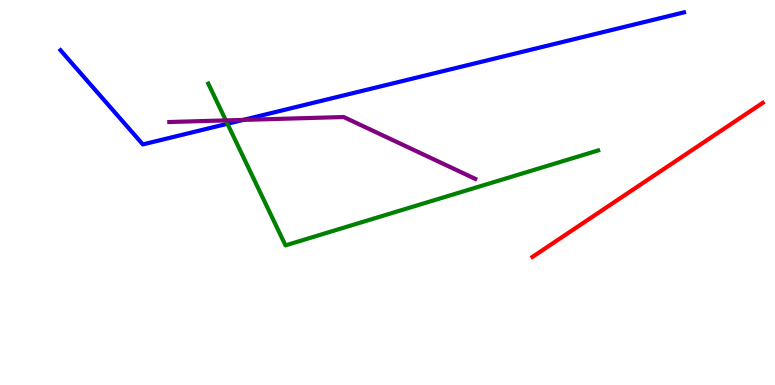[{'lines': ['blue', 'red'], 'intersections': []}, {'lines': ['green', 'red'], 'intersections': []}, {'lines': ['purple', 'red'], 'intersections': []}, {'lines': ['blue', 'green'], 'intersections': [{'x': 2.93, 'y': 6.79}]}, {'lines': ['blue', 'purple'], 'intersections': [{'x': 3.14, 'y': 6.89}]}, {'lines': ['green', 'purple'], 'intersections': [{'x': 2.91, 'y': 6.87}]}]